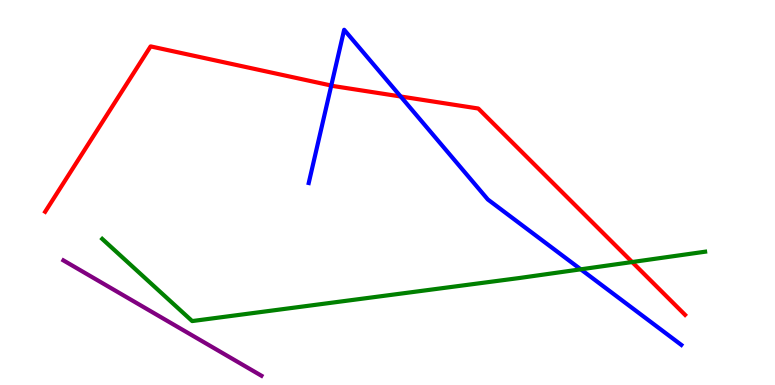[{'lines': ['blue', 'red'], 'intersections': [{'x': 4.27, 'y': 7.78}, {'x': 5.17, 'y': 7.49}]}, {'lines': ['green', 'red'], 'intersections': [{'x': 8.16, 'y': 3.19}]}, {'lines': ['purple', 'red'], 'intersections': []}, {'lines': ['blue', 'green'], 'intersections': [{'x': 7.49, 'y': 3.0}]}, {'lines': ['blue', 'purple'], 'intersections': []}, {'lines': ['green', 'purple'], 'intersections': []}]